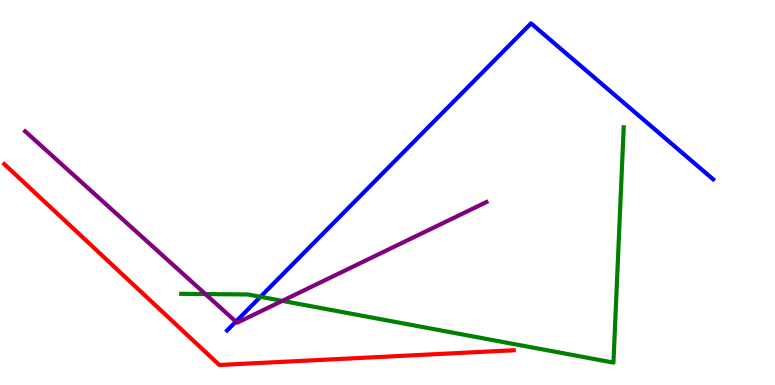[{'lines': ['blue', 'red'], 'intersections': []}, {'lines': ['green', 'red'], 'intersections': []}, {'lines': ['purple', 'red'], 'intersections': []}, {'lines': ['blue', 'green'], 'intersections': [{'x': 3.36, 'y': 2.29}]}, {'lines': ['blue', 'purple'], 'intersections': [{'x': 3.04, 'y': 1.65}]}, {'lines': ['green', 'purple'], 'intersections': [{'x': 2.65, 'y': 2.36}, {'x': 3.64, 'y': 2.19}]}]